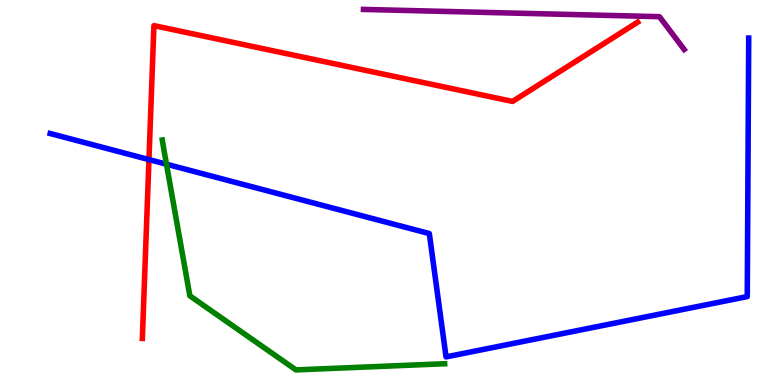[{'lines': ['blue', 'red'], 'intersections': [{'x': 1.92, 'y': 5.86}]}, {'lines': ['green', 'red'], 'intersections': []}, {'lines': ['purple', 'red'], 'intersections': []}, {'lines': ['blue', 'green'], 'intersections': [{'x': 2.15, 'y': 5.74}]}, {'lines': ['blue', 'purple'], 'intersections': []}, {'lines': ['green', 'purple'], 'intersections': []}]